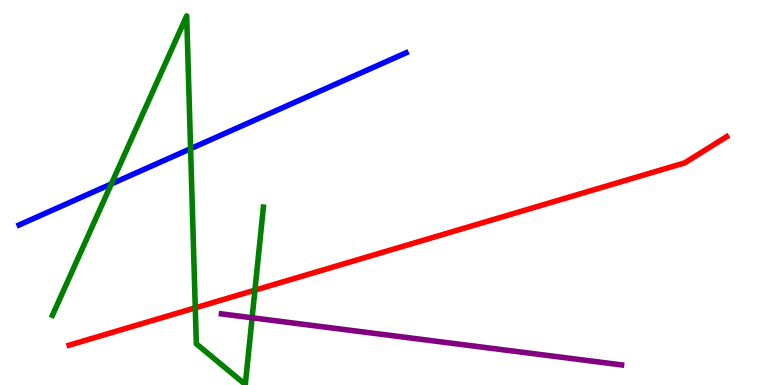[{'lines': ['blue', 'red'], 'intersections': []}, {'lines': ['green', 'red'], 'intersections': [{'x': 2.52, 'y': 2.0}, {'x': 3.29, 'y': 2.46}]}, {'lines': ['purple', 'red'], 'intersections': []}, {'lines': ['blue', 'green'], 'intersections': [{'x': 1.44, 'y': 5.22}, {'x': 2.46, 'y': 6.14}]}, {'lines': ['blue', 'purple'], 'intersections': []}, {'lines': ['green', 'purple'], 'intersections': [{'x': 3.25, 'y': 1.75}]}]